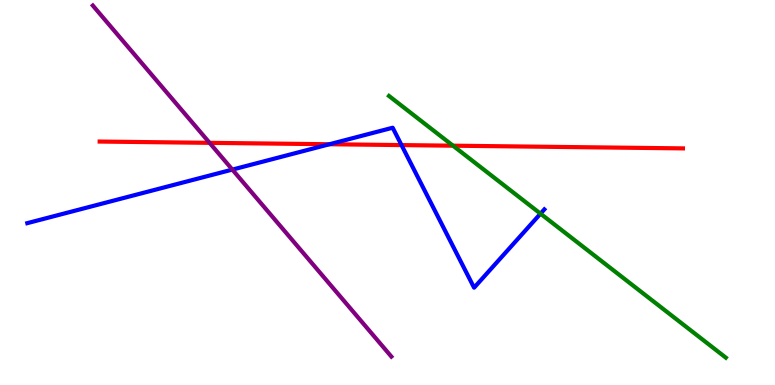[{'lines': ['blue', 'red'], 'intersections': [{'x': 4.25, 'y': 6.25}, {'x': 5.18, 'y': 6.23}]}, {'lines': ['green', 'red'], 'intersections': [{'x': 5.85, 'y': 6.22}]}, {'lines': ['purple', 'red'], 'intersections': [{'x': 2.7, 'y': 6.29}]}, {'lines': ['blue', 'green'], 'intersections': [{'x': 6.97, 'y': 4.45}]}, {'lines': ['blue', 'purple'], 'intersections': [{'x': 3.0, 'y': 5.59}]}, {'lines': ['green', 'purple'], 'intersections': []}]